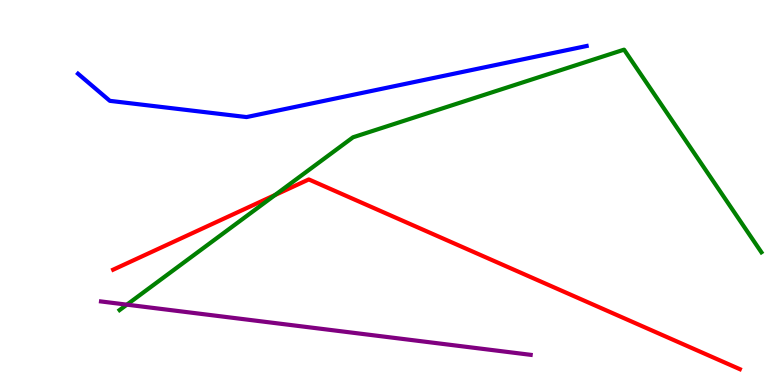[{'lines': ['blue', 'red'], 'intersections': []}, {'lines': ['green', 'red'], 'intersections': [{'x': 3.55, 'y': 4.93}]}, {'lines': ['purple', 'red'], 'intersections': []}, {'lines': ['blue', 'green'], 'intersections': []}, {'lines': ['blue', 'purple'], 'intersections': []}, {'lines': ['green', 'purple'], 'intersections': [{'x': 1.64, 'y': 2.09}]}]